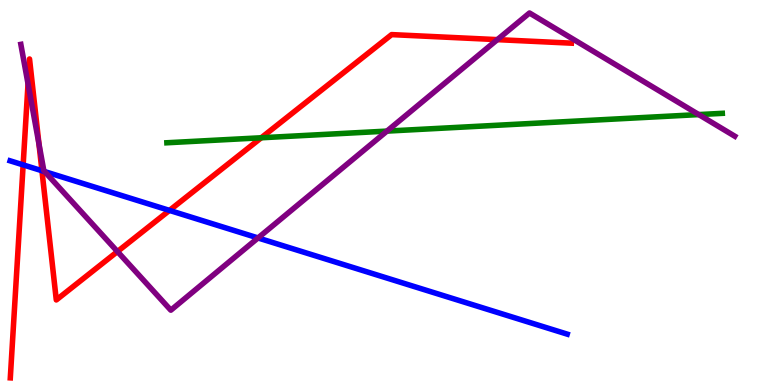[{'lines': ['blue', 'red'], 'intersections': [{'x': 0.299, 'y': 5.72}, {'x': 0.541, 'y': 5.57}, {'x': 2.19, 'y': 4.54}]}, {'lines': ['green', 'red'], 'intersections': [{'x': 3.37, 'y': 6.42}]}, {'lines': ['purple', 'red'], 'intersections': [{'x': 0.362, 'y': 7.82}, {'x': 0.503, 'y': 6.26}, {'x': 1.52, 'y': 3.47}, {'x': 6.42, 'y': 8.97}]}, {'lines': ['blue', 'green'], 'intersections': []}, {'lines': ['blue', 'purple'], 'intersections': [{'x': 0.576, 'y': 5.54}, {'x': 3.33, 'y': 3.82}]}, {'lines': ['green', 'purple'], 'intersections': [{'x': 4.99, 'y': 6.59}, {'x': 9.02, 'y': 7.02}]}]